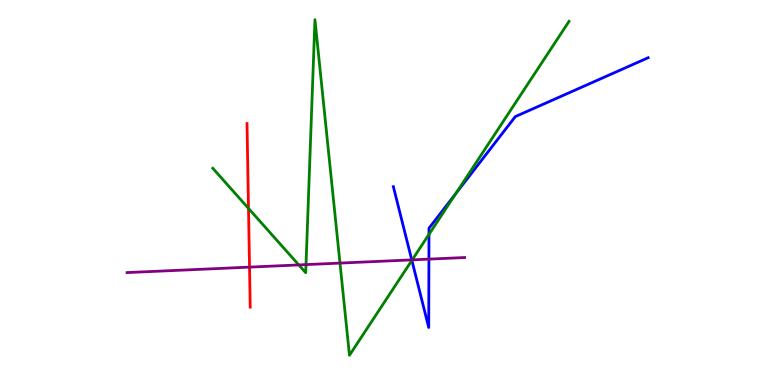[{'lines': ['blue', 'red'], 'intersections': []}, {'lines': ['green', 'red'], 'intersections': [{'x': 3.21, 'y': 4.59}]}, {'lines': ['purple', 'red'], 'intersections': [{'x': 3.22, 'y': 3.06}]}, {'lines': ['blue', 'green'], 'intersections': [{'x': 5.31, 'y': 3.24}, {'x': 5.54, 'y': 3.91}, {'x': 5.88, 'y': 4.97}]}, {'lines': ['blue', 'purple'], 'intersections': [{'x': 5.31, 'y': 3.25}, {'x': 5.53, 'y': 3.27}]}, {'lines': ['green', 'purple'], 'intersections': [{'x': 3.86, 'y': 3.12}, {'x': 3.95, 'y': 3.13}, {'x': 4.39, 'y': 3.17}, {'x': 5.32, 'y': 3.25}]}]